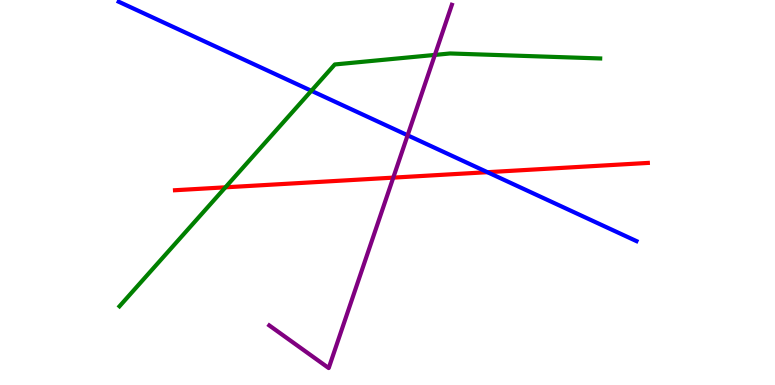[{'lines': ['blue', 'red'], 'intersections': [{'x': 6.29, 'y': 5.53}]}, {'lines': ['green', 'red'], 'intersections': [{'x': 2.91, 'y': 5.13}]}, {'lines': ['purple', 'red'], 'intersections': [{'x': 5.07, 'y': 5.39}]}, {'lines': ['blue', 'green'], 'intersections': [{'x': 4.02, 'y': 7.64}]}, {'lines': ['blue', 'purple'], 'intersections': [{'x': 5.26, 'y': 6.49}]}, {'lines': ['green', 'purple'], 'intersections': [{'x': 5.61, 'y': 8.57}]}]